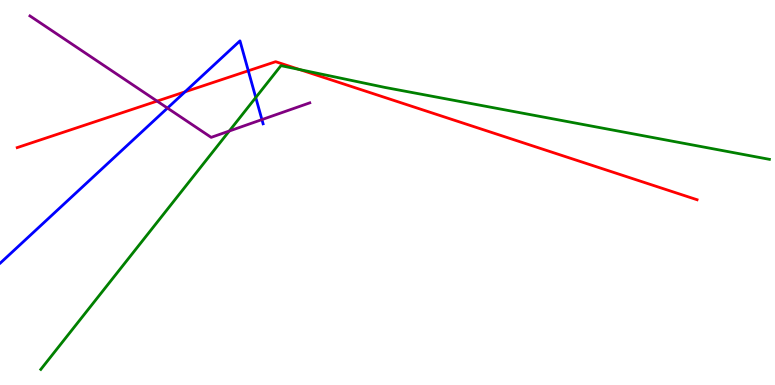[{'lines': ['blue', 'red'], 'intersections': [{'x': 2.39, 'y': 7.62}, {'x': 3.2, 'y': 8.16}]}, {'lines': ['green', 'red'], 'intersections': [{'x': 3.87, 'y': 8.19}]}, {'lines': ['purple', 'red'], 'intersections': [{'x': 2.03, 'y': 7.37}]}, {'lines': ['blue', 'green'], 'intersections': [{'x': 3.3, 'y': 7.47}]}, {'lines': ['blue', 'purple'], 'intersections': [{'x': 2.16, 'y': 7.19}, {'x': 3.38, 'y': 6.89}]}, {'lines': ['green', 'purple'], 'intersections': [{'x': 2.96, 'y': 6.6}]}]